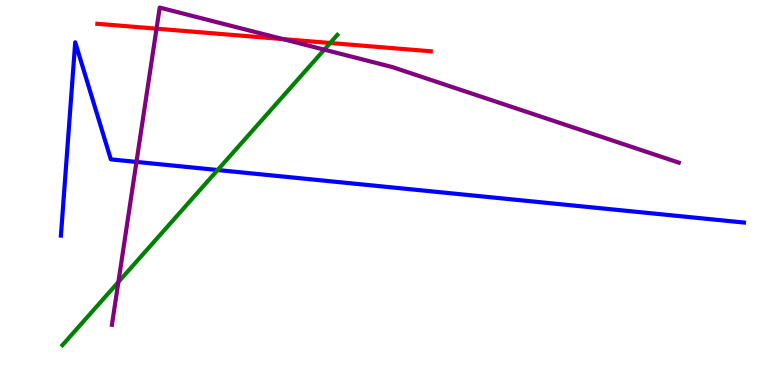[{'lines': ['blue', 'red'], 'intersections': []}, {'lines': ['green', 'red'], 'intersections': [{'x': 4.26, 'y': 8.88}]}, {'lines': ['purple', 'red'], 'intersections': [{'x': 2.02, 'y': 9.26}, {'x': 3.65, 'y': 8.98}]}, {'lines': ['blue', 'green'], 'intersections': [{'x': 2.81, 'y': 5.58}]}, {'lines': ['blue', 'purple'], 'intersections': [{'x': 1.76, 'y': 5.79}]}, {'lines': ['green', 'purple'], 'intersections': [{'x': 1.53, 'y': 2.67}, {'x': 4.18, 'y': 8.71}]}]